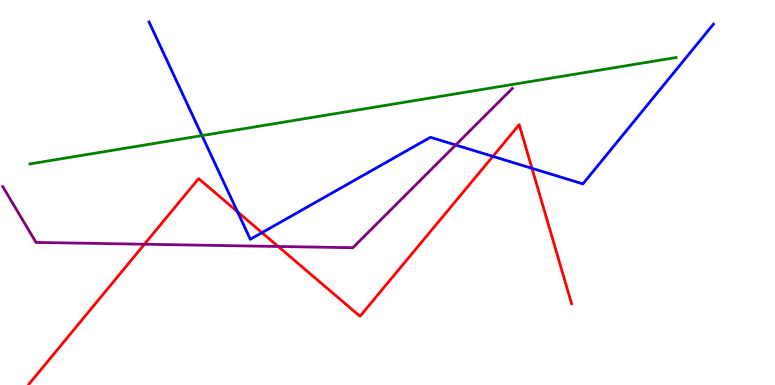[{'lines': ['blue', 'red'], 'intersections': [{'x': 3.06, 'y': 4.5}, {'x': 3.38, 'y': 3.96}, {'x': 6.36, 'y': 5.94}, {'x': 6.86, 'y': 5.63}]}, {'lines': ['green', 'red'], 'intersections': []}, {'lines': ['purple', 'red'], 'intersections': [{'x': 1.86, 'y': 3.66}, {'x': 3.59, 'y': 3.6}]}, {'lines': ['blue', 'green'], 'intersections': [{'x': 2.61, 'y': 6.48}]}, {'lines': ['blue', 'purple'], 'intersections': [{'x': 5.88, 'y': 6.23}]}, {'lines': ['green', 'purple'], 'intersections': []}]